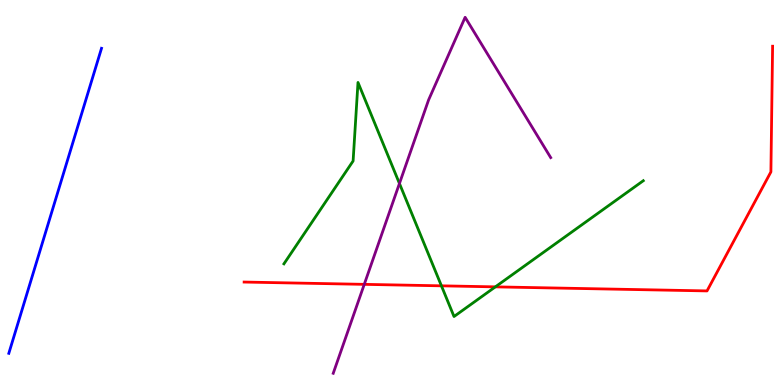[{'lines': ['blue', 'red'], 'intersections': []}, {'lines': ['green', 'red'], 'intersections': [{'x': 5.7, 'y': 2.58}, {'x': 6.39, 'y': 2.55}]}, {'lines': ['purple', 'red'], 'intersections': [{'x': 4.7, 'y': 2.61}]}, {'lines': ['blue', 'green'], 'intersections': []}, {'lines': ['blue', 'purple'], 'intersections': []}, {'lines': ['green', 'purple'], 'intersections': [{'x': 5.15, 'y': 5.23}]}]